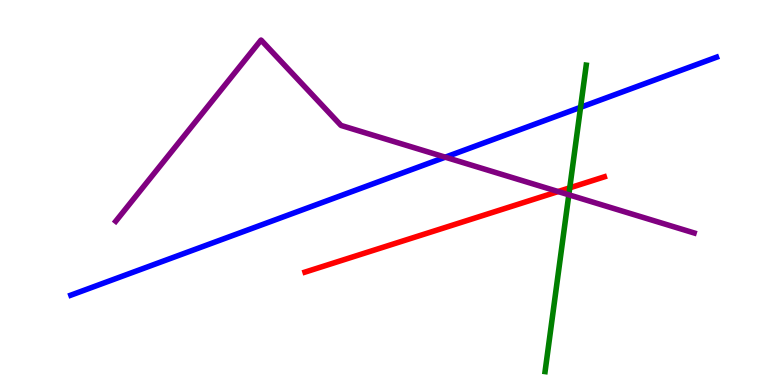[{'lines': ['blue', 'red'], 'intersections': []}, {'lines': ['green', 'red'], 'intersections': [{'x': 7.35, 'y': 5.12}]}, {'lines': ['purple', 'red'], 'intersections': [{'x': 7.2, 'y': 5.02}]}, {'lines': ['blue', 'green'], 'intersections': [{'x': 7.49, 'y': 7.21}]}, {'lines': ['blue', 'purple'], 'intersections': [{'x': 5.75, 'y': 5.92}]}, {'lines': ['green', 'purple'], 'intersections': [{'x': 7.34, 'y': 4.94}]}]